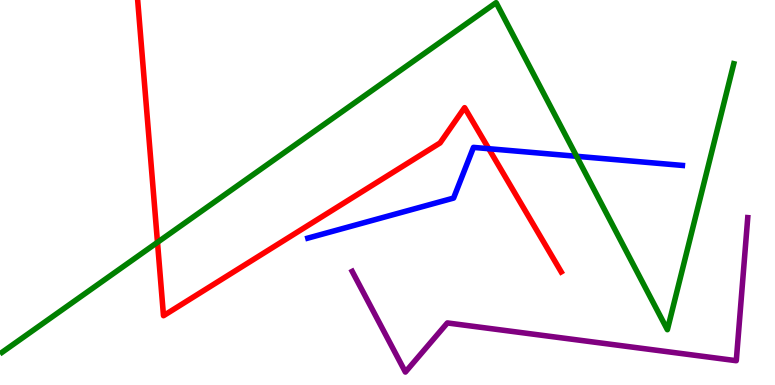[{'lines': ['blue', 'red'], 'intersections': [{'x': 6.31, 'y': 6.14}]}, {'lines': ['green', 'red'], 'intersections': [{'x': 2.03, 'y': 3.71}]}, {'lines': ['purple', 'red'], 'intersections': []}, {'lines': ['blue', 'green'], 'intersections': [{'x': 7.44, 'y': 5.94}]}, {'lines': ['blue', 'purple'], 'intersections': []}, {'lines': ['green', 'purple'], 'intersections': []}]